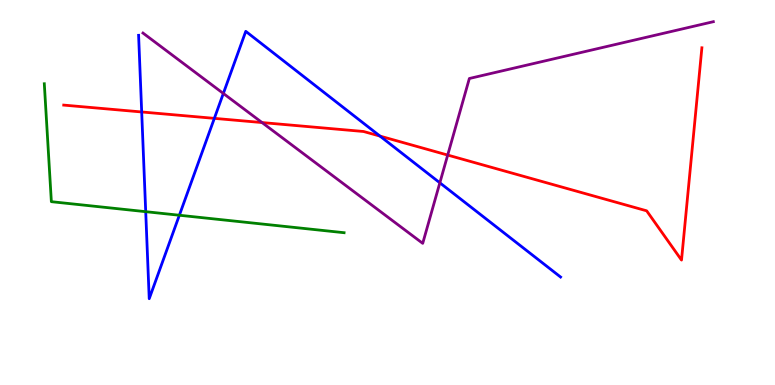[{'lines': ['blue', 'red'], 'intersections': [{'x': 1.83, 'y': 7.09}, {'x': 2.77, 'y': 6.93}, {'x': 4.9, 'y': 6.46}]}, {'lines': ['green', 'red'], 'intersections': []}, {'lines': ['purple', 'red'], 'intersections': [{'x': 3.38, 'y': 6.82}, {'x': 5.78, 'y': 5.97}]}, {'lines': ['blue', 'green'], 'intersections': [{'x': 1.88, 'y': 4.5}, {'x': 2.31, 'y': 4.41}]}, {'lines': ['blue', 'purple'], 'intersections': [{'x': 2.88, 'y': 7.57}, {'x': 5.68, 'y': 5.25}]}, {'lines': ['green', 'purple'], 'intersections': []}]